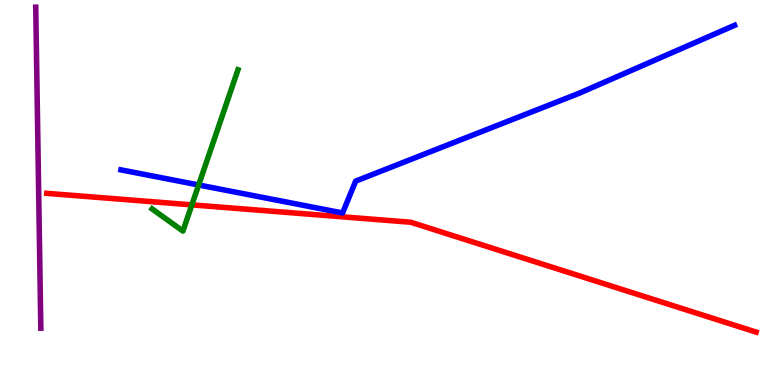[{'lines': ['blue', 'red'], 'intersections': []}, {'lines': ['green', 'red'], 'intersections': [{'x': 2.48, 'y': 4.68}]}, {'lines': ['purple', 'red'], 'intersections': []}, {'lines': ['blue', 'green'], 'intersections': [{'x': 2.56, 'y': 5.2}]}, {'lines': ['blue', 'purple'], 'intersections': []}, {'lines': ['green', 'purple'], 'intersections': []}]